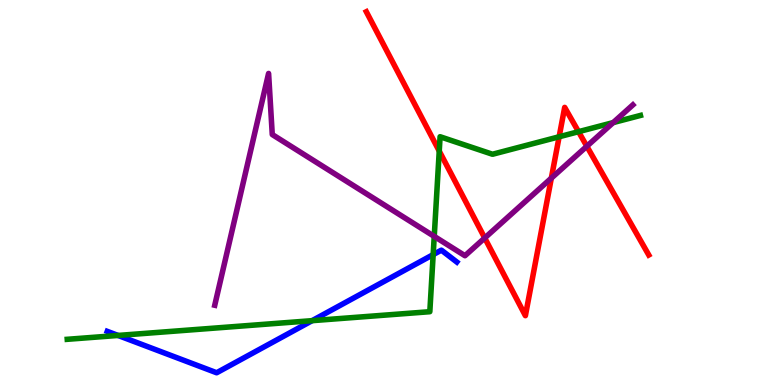[{'lines': ['blue', 'red'], 'intersections': []}, {'lines': ['green', 'red'], 'intersections': [{'x': 5.67, 'y': 6.08}, {'x': 7.21, 'y': 6.45}, {'x': 7.46, 'y': 6.58}]}, {'lines': ['purple', 'red'], 'intersections': [{'x': 6.25, 'y': 3.82}, {'x': 7.11, 'y': 5.37}, {'x': 7.57, 'y': 6.2}]}, {'lines': ['blue', 'green'], 'intersections': [{'x': 1.52, 'y': 1.29}, {'x': 4.03, 'y': 1.67}, {'x': 5.59, 'y': 3.39}]}, {'lines': ['blue', 'purple'], 'intersections': []}, {'lines': ['green', 'purple'], 'intersections': [{'x': 5.6, 'y': 3.86}, {'x': 7.91, 'y': 6.82}]}]